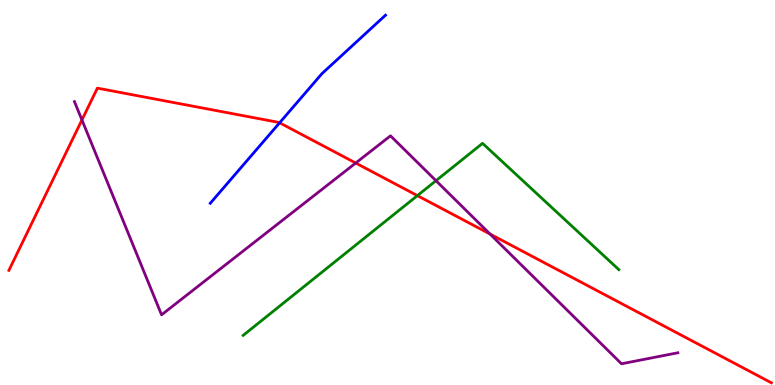[{'lines': ['blue', 'red'], 'intersections': [{'x': 3.61, 'y': 6.81}]}, {'lines': ['green', 'red'], 'intersections': [{'x': 5.39, 'y': 4.92}]}, {'lines': ['purple', 'red'], 'intersections': [{'x': 1.06, 'y': 6.88}, {'x': 4.59, 'y': 5.77}, {'x': 6.32, 'y': 3.92}]}, {'lines': ['blue', 'green'], 'intersections': []}, {'lines': ['blue', 'purple'], 'intersections': []}, {'lines': ['green', 'purple'], 'intersections': [{'x': 5.63, 'y': 5.31}]}]